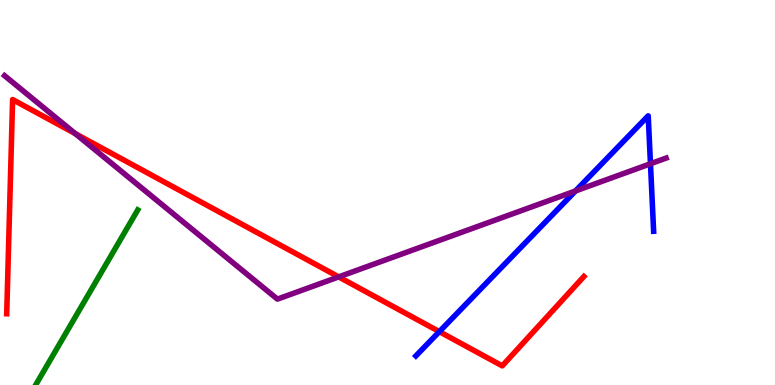[{'lines': ['blue', 'red'], 'intersections': [{'x': 5.67, 'y': 1.39}]}, {'lines': ['green', 'red'], 'intersections': []}, {'lines': ['purple', 'red'], 'intersections': [{'x': 0.973, 'y': 6.53}, {'x': 4.37, 'y': 2.81}]}, {'lines': ['blue', 'green'], 'intersections': []}, {'lines': ['blue', 'purple'], 'intersections': [{'x': 7.43, 'y': 5.04}, {'x': 8.39, 'y': 5.75}]}, {'lines': ['green', 'purple'], 'intersections': []}]